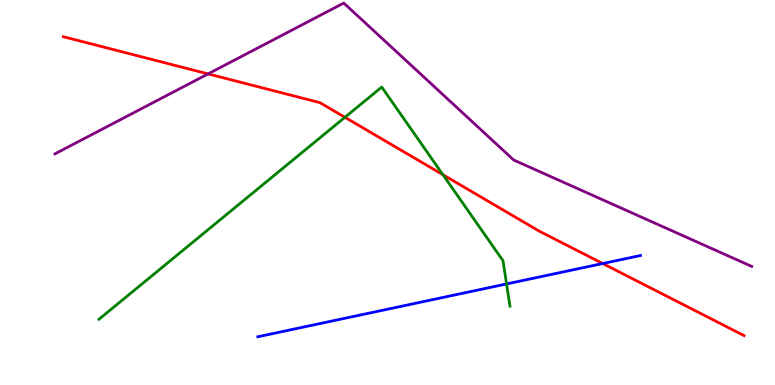[{'lines': ['blue', 'red'], 'intersections': [{'x': 7.78, 'y': 3.16}]}, {'lines': ['green', 'red'], 'intersections': [{'x': 4.45, 'y': 6.95}, {'x': 5.72, 'y': 5.46}]}, {'lines': ['purple', 'red'], 'intersections': [{'x': 2.69, 'y': 8.08}]}, {'lines': ['blue', 'green'], 'intersections': [{'x': 6.54, 'y': 2.62}]}, {'lines': ['blue', 'purple'], 'intersections': []}, {'lines': ['green', 'purple'], 'intersections': []}]